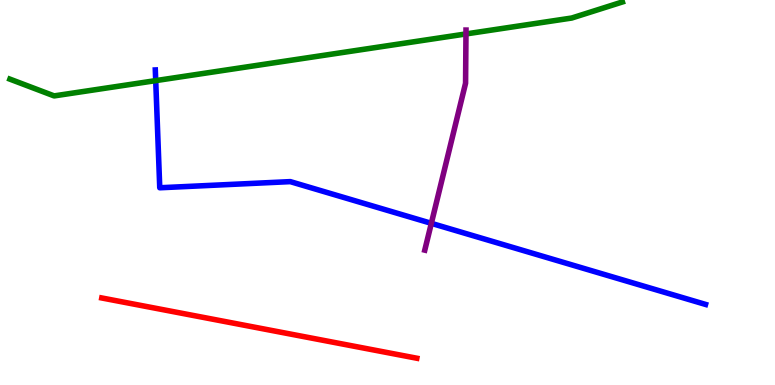[{'lines': ['blue', 'red'], 'intersections': []}, {'lines': ['green', 'red'], 'intersections': []}, {'lines': ['purple', 'red'], 'intersections': []}, {'lines': ['blue', 'green'], 'intersections': [{'x': 2.01, 'y': 7.91}]}, {'lines': ['blue', 'purple'], 'intersections': [{'x': 5.57, 'y': 4.2}]}, {'lines': ['green', 'purple'], 'intersections': [{'x': 6.01, 'y': 9.12}]}]